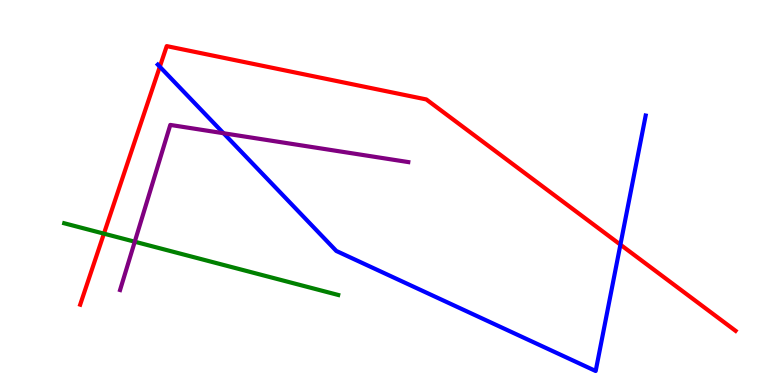[{'lines': ['blue', 'red'], 'intersections': [{'x': 2.06, 'y': 8.27}, {'x': 8.01, 'y': 3.65}]}, {'lines': ['green', 'red'], 'intersections': [{'x': 1.34, 'y': 3.93}]}, {'lines': ['purple', 'red'], 'intersections': []}, {'lines': ['blue', 'green'], 'intersections': []}, {'lines': ['blue', 'purple'], 'intersections': [{'x': 2.88, 'y': 6.54}]}, {'lines': ['green', 'purple'], 'intersections': [{'x': 1.74, 'y': 3.72}]}]